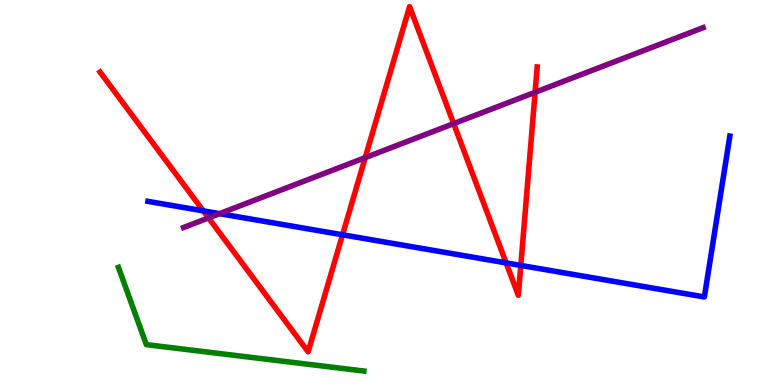[{'lines': ['blue', 'red'], 'intersections': [{'x': 2.62, 'y': 4.52}, {'x': 4.42, 'y': 3.9}, {'x': 6.53, 'y': 3.17}, {'x': 6.72, 'y': 3.11}]}, {'lines': ['green', 'red'], 'intersections': []}, {'lines': ['purple', 'red'], 'intersections': [{'x': 2.69, 'y': 4.34}, {'x': 4.71, 'y': 5.91}, {'x': 5.85, 'y': 6.79}, {'x': 6.9, 'y': 7.6}]}, {'lines': ['blue', 'green'], 'intersections': []}, {'lines': ['blue', 'purple'], 'intersections': [{'x': 2.83, 'y': 4.45}]}, {'lines': ['green', 'purple'], 'intersections': []}]